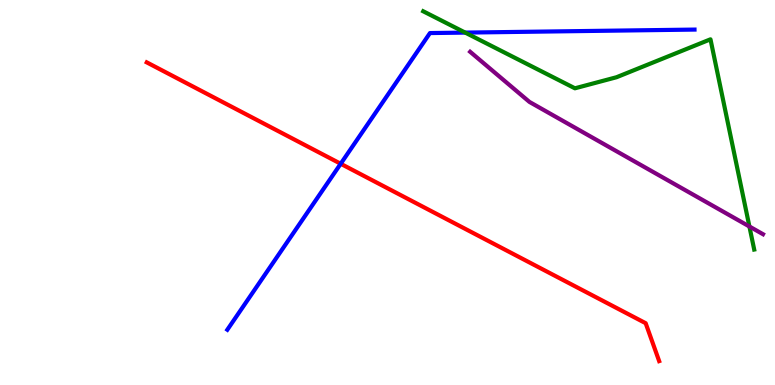[{'lines': ['blue', 'red'], 'intersections': [{'x': 4.4, 'y': 5.75}]}, {'lines': ['green', 'red'], 'intersections': []}, {'lines': ['purple', 'red'], 'intersections': []}, {'lines': ['blue', 'green'], 'intersections': [{'x': 6.0, 'y': 9.15}]}, {'lines': ['blue', 'purple'], 'intersections': []}, {'lines': ['green', 'purple'], 'intersections': [{'x': 9.67, 'y': 4.12}]}]